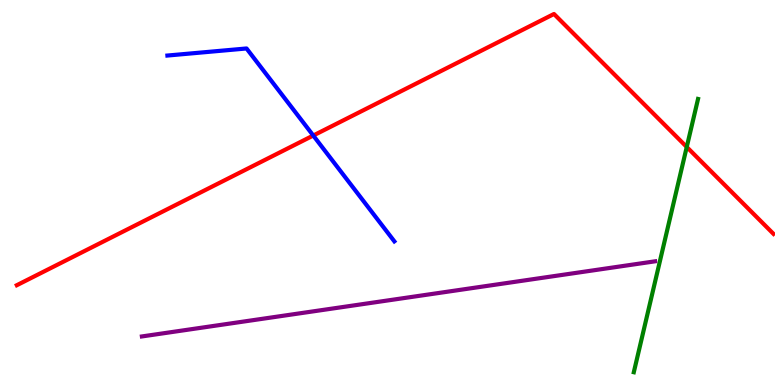[{'lines': ['blue', 'red'], 'intersections': [{'x': 4.04, 'y': 6.48}]}, {'lines': ['green', 'red'], 'intersections': [{'x': 8.86, 'y': 6.18}]}, {'lines': ['purple', 'red'], 'intersections': []}, {'lines': ['blue', 'green'], 'intersections': []}, {'lines': ['blue', 'purple'], 'intersections': []}, {'lines': ['green', 'purple'], 'intersections': []}]